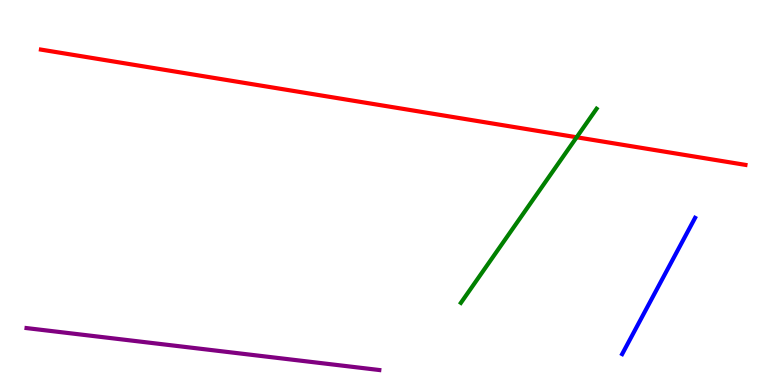[{'lines': ['blue', 'red'], 'intersections': []}, {'lines': ['green', 'red'], 'intersections': [{'x': 7.44, 'y': 6.43}]}, {'lines': ['purple', 'red'], 'intersections': []}, {'lines': ['blue', 'green'], 'intersections': []}, {'lines': ['blue', 'purple'], 'intersections': []}, {'lines': ['green', 'purple'], 'intersections': []}]